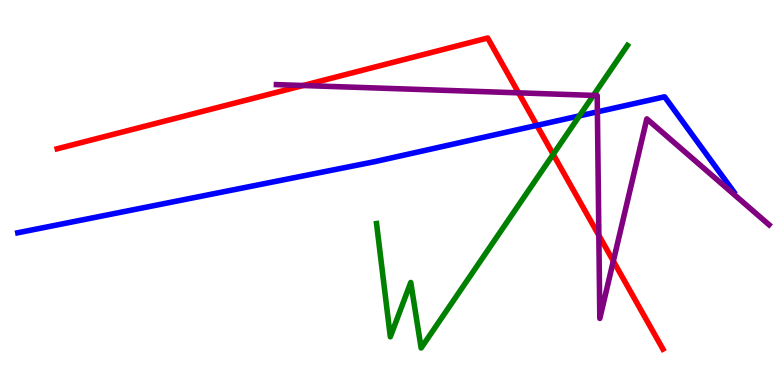[{'lines': ['blue', 'red'], 'intersections': [{'x': 6.93, 'y': 6.74}]}, {'lines': ['green', 'red'], 'intersections': [{'x': 7.14, 'y': 5.99}]}, {'lines': ['purple', 'red'], 'intersections': [{'x': 3.91, 'y': 7.78}, {'x': 6.69, 'y': 7.59}, {'x': 7.73, 'y': 3.89}, {'x': 7.91, 'y': 3.22}]}, {'lines': ['blue', 'green'], 'intersections': [{'x': 7.48, 'y': 6.99}]}, {'lines': ['blue', 'purple'], 'intersections': [{'x': 7.71, 'y': 7.1}]}, {'lines': ['green', 'purple'], 'intersections': [{'x': 7.66, 'y': 7.52}]}]